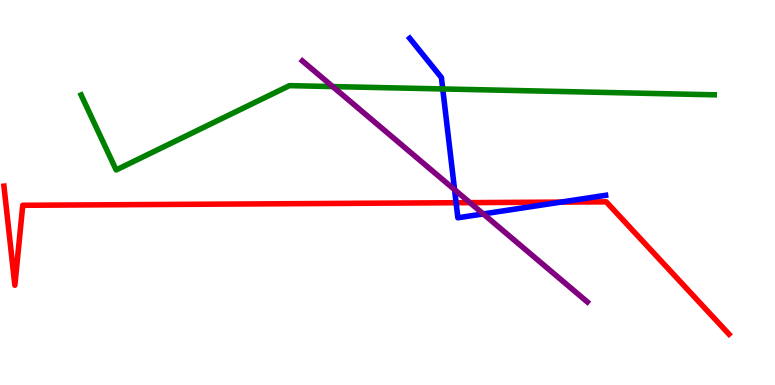[{'lines': ['blue', 'red'], 'intersections': [{'x': 5.89, 'y': 4.73}, {'x': 7.24, 'y': 4.75}]}, {'lines': ['green', 'red'], 'intersections': []}, {'lines': ['purple', 'red'], 'intersections': [{'x': 6.06, 'y': 4.74}]}, {'lines': ['blue', 'green'], 'intersections': [{'x': 5.71, 'y': 7.69}]}, {'lines': ['blue', 'purple'], 'intersections': [{'x': 5.87, 'y': 5.07}, {'x': 6.24, 'y': 4.44}]}, {'lines': ['green', 'purple'], 'intersections': [{'x': 4.29, 'y': 7.75}]}]